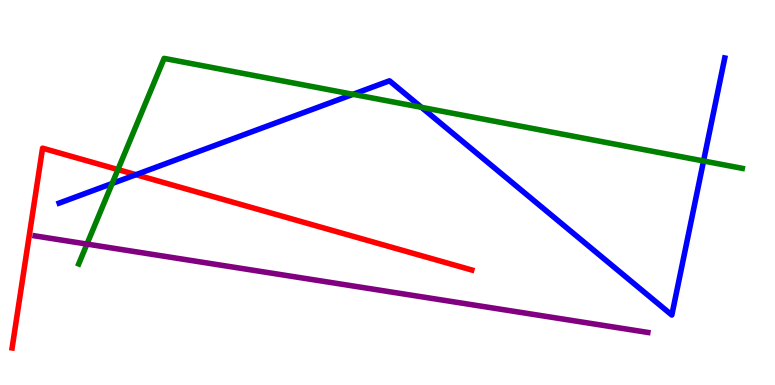[{'lines': ['blue', 'red'], 'intersections': [{'x': 1.75, 'y': 5.46}]}, {'lines': ['green', 'red'], 'intersections': [{'x': 1.52, 'y': 5.6}]}, {'lines': ['purple', 'red'], 'intersections': []}, {'lines': ['blue', 'green'], 'intersections': [{'x': 1.45, 'y': 5.23}, {'x': 4.55, 'y': 7.55}, {'x': 5.44, 'y': 7.21}, {'x': 9.08, 'y': 5.82}]}, {'lines': ['blue', 'purple'], 'intersections': []}, {'lines': ['green', 'purple'], 'intersections': [{'x': 1.12, 'y': 3.66}]}]